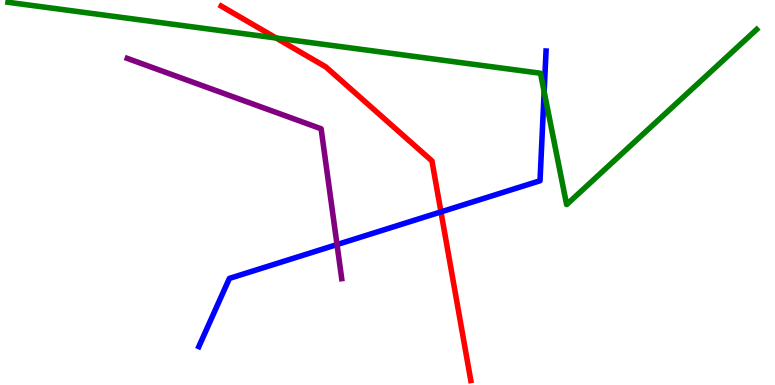[{'lines': ['blue', 'red'], 'intersections': [{'x': 5.69, 'y': 4.5}]}, {'lines': ['green', 'red'], 'intersections': [{'x': 3.56, 'y': 9.01}]}, {'lines': ['purple', 'red'], 'intersections': []}, {'lines': ['blue', 'green'], 'intersections': [{'x': 7.02, 'y': 7.62}]}, {'lines': ['blue', 'purple'], 'intersections': [{'x': 4.35, 'y': 3.65}]}, {'lines': ['green', 'purple'], 'intersections': []}]